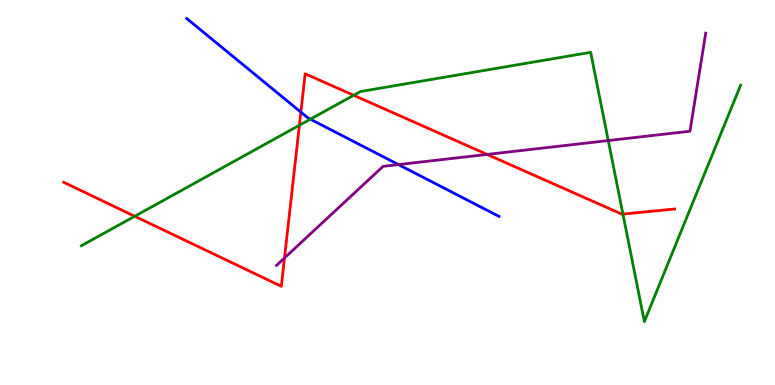[{'lines': ['blue', 'red'], 'intersections': [{'x': 3.88, 'y': 7.09}]}, {'lines': ['green', 'red'], 'intersections': [{'x': 1.74, 'y': 4.38}, {'x': 3.86, 'y': 6.75}, {'x': 4.56, 'y': 7.53}, {'x': 8.04, 'y': 4.44}]}, {'lines': ['purple', 'red'], 'intersections': [{'x': 3.67, 'y': 3.3}, {'x': 6.29, 'y': 5.99}]}, {'lines': ['blue', 'green'], 'intersections': [{'x': 4.0, 'y': 6.9}]}, {'lines': ['blue', 'purple'], 'intersections': [{'x': 5.14, 'y': 5.73}]}, {'lines': ['green', 'purple'], 'intersections': [{'x': 7.85, 'y': 6.35}]}]